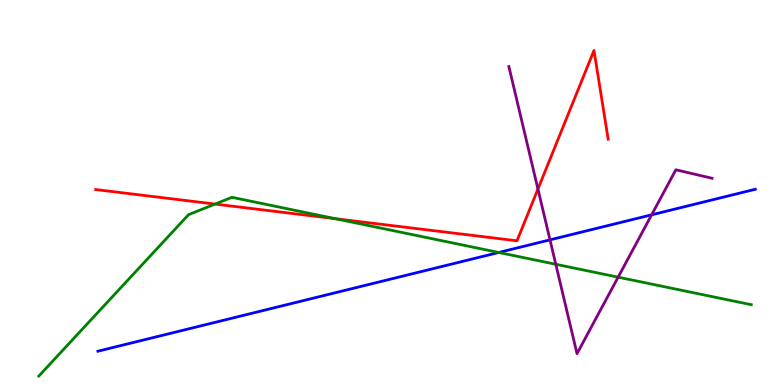[{'lines': ['blue', 'red'], 'intersections': []}, {'lines': ['green', 'red'], 'intersections': [{'x': 2.77, 'y': 4.7}, {'x': 4.33, 'y': 4.32}]}, {'lines': ['purple', 'red'], 'intersections': [{'x': 6.94, 'y': 5.09}]}, {'lines': ['blue', 'green'], 'intersections': [{'x': 6.44, 'y': 3.44}]}, {'lines': ['blue', 'purple'], 'intersections': [{'x': 7.1, 'y': 3.77}, {'x': 8.41, 'y': 4.42}]}, {'lines': ['green', 'purple'], 'intersections': [{'x': 7.17, 'y': 3.14}, {'x': 7.98, 'y': 2.8}]}]